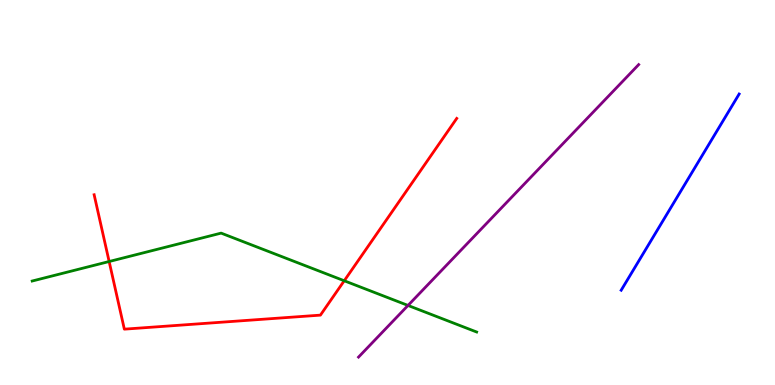[{'lines': ['blue', 'red'], 'intersections': []}, {'lines': ['green', 'red'], 'intersections': [{'x': 1.41, 'y': 3.21}, {'x': 4.44, 'y': 2.71}]}, {'lines': ['purple', 'red'], 'intersections': []}, {'lines': ['blue', 'green'], 'intersections': []}, {'lines': ['blue', 'purple'], 'intersections': []}, {'lines': ['green', 'purple'], 'intersections': [{'x': 5.26, 'y': 2.07}]}]